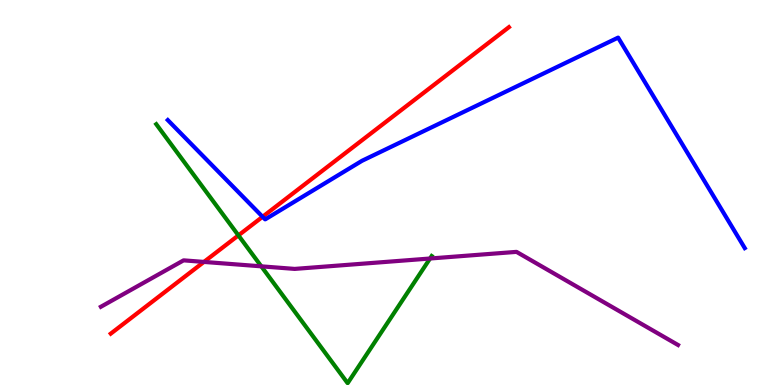[{'lines': ['blue', 'red'], 'intersections': [{'x': 3.39, 'y': 4.37}]}, {'lines': ['green', 'red'], 'intersections': [{'x': 3.08, 'y': 3.89}]}, {'lines': ['purple', 'red'], 'intersections': [{'x': 2.63, 'y': 3.2}]}, {'lines': ['blue', 'green'], 'intersections': []}, {'lines': ['blue', 'purple'], 'intersections': []}, {'lines': ['green', 'purple'], 'intersections': [{'x': 3.37, 'y': 3.08}, {'x': 5.55, 'y': 3.29}]}]